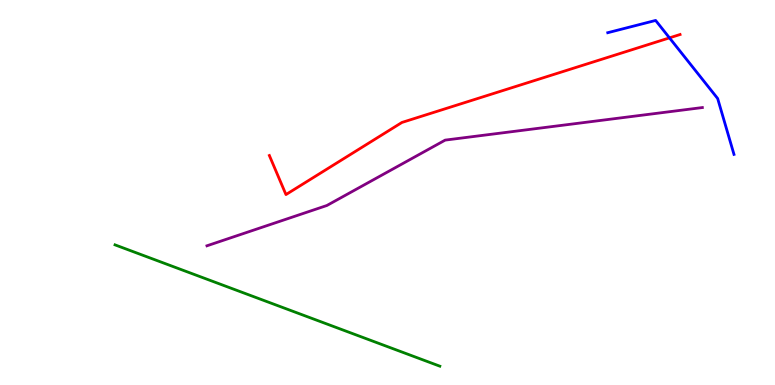[{'lines': ['blue', 'red'], 'intersections': [{'x': 8.64, 'y': 9.02}]}, {'lines': ['green', 'red'], 'intersections': []}, {'lines': ['purple', 'red'], 'intersections': []}, {'lines': ['blue', 'green'], 'intersections': []}, {'lines': ['blue', 'purple'], 'intersections': []}, {'lines': ['green', 'purple'], 'intersections': []}]